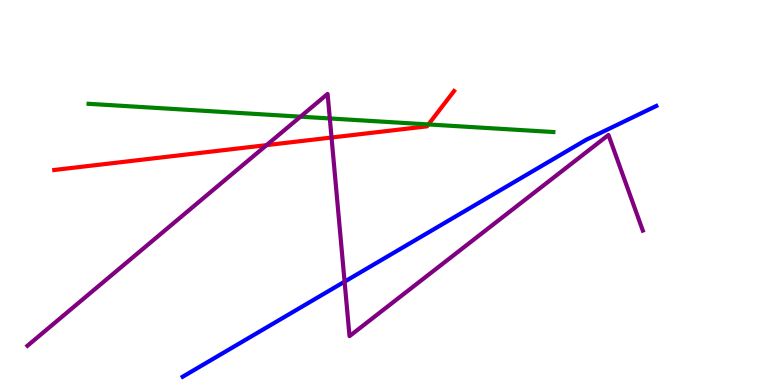[{'lines': ['blue', 'red'], 'intersections': []}, {'lines': ['green', 'red'], 'intersections': [{'x': 5.53, 'y': 6.77}]}, {'lines': ['purple', 'red'], 'intersections': [{'x': 3.44, 'y': 6.23}, {'x': 4.28, 'y': 6.43}]}, {'lines': ['blue', 'green'], 'intersections': []}, {'lines': ['blue', 'purple'], 'intersections': [{'x': 4.45, 'y': 2.68}]}, {'lines': ['green', 'purple'], 'intersections': [{'x': 3.88, 'y': 6.97}, {'x': 4.26, 'y': 6.92}]}]